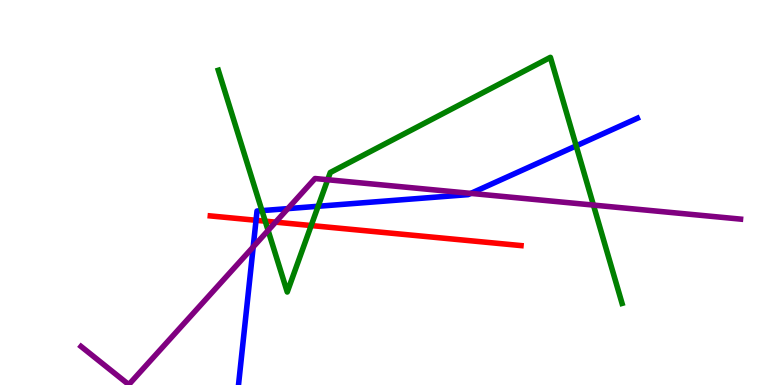[{'lines': ['blue', 'red'], 'intersections': [{'x': 3.3, 'y': 4.28}]}, {'lines': ['green', 'red'], 'intersections': [{'x': 3.42, 'y': 4.26}, {'x': 4.02, 'y': 4.14}]}, {'lines': ['purple', 'red'], 'intersections': [{'x': 3.56, 'y': 4.23}]}, {'lines': ['blue', 'green'], 'intersections': [{'x': 3.38, 'y': 4.53}, {'x': 4.1, 'y': 4.64}, {'x': 7.43, 'y': 6.21}]}, {'lines': ['blue', 'purple'], 'intersections': [{'x': 3.27, 'y': 3.59}, {'x': 3.71, 'y': 4.58}, {'x': 6.08, 'y': 4.98}]}, {'lines': ['green', 'purple'], 'intersections': [{'x': 3.46, 'y': 4.01}, {'x': 4.23, 'y': 5.33}, {'x': 7.66, 'y': 4.67}]}]